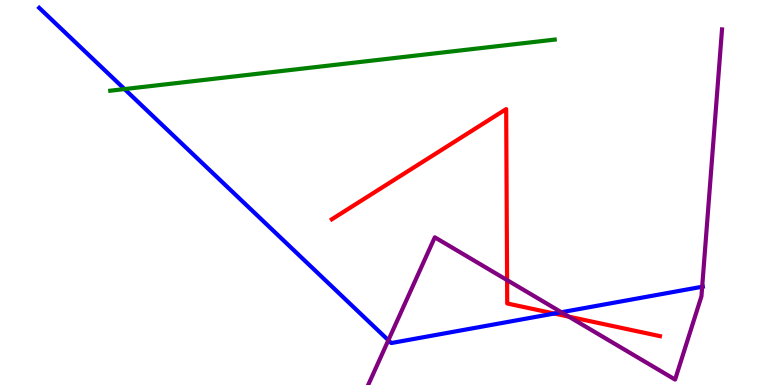[{'lines': ['blue', 'red'], 'intersections': [{'x': 7.15, 'y': 1.86}]}, {'lines': ['green', 'red'], 'intersections': []}, {'lines': ['purple', 'red'], 'intersections': [{'x': 6.54, 'y': 2.72}, {'x': 7.34, 'y': 1.78}]}, {'lines': ['blue', 'green'], 'intersections': [{'x': 1.61, 'y': 7.69}]}, {'lines': ['blue', 'purple'], 'intersections': [{'x': 5.01, 'y': 1.16}, {'x': 7.24, 'y': 1.89}, {'x': 9.06, 'y': 2.55}]}, {'lines': ['green', 'purple'], 'intersections': []}]